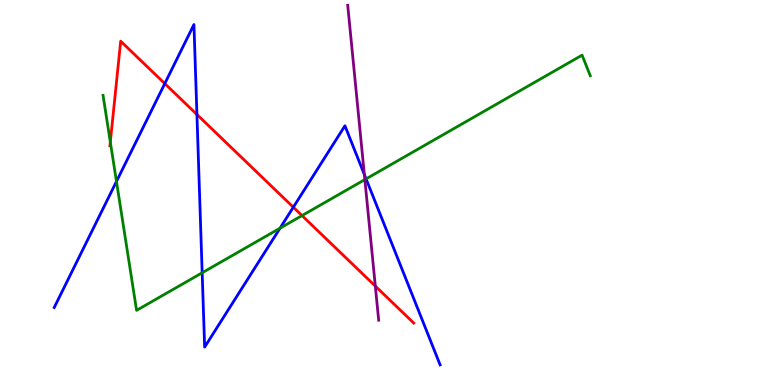[{'lines': ['blue', 'red'], 'intersections': [{'x': 2.13, 'y': 7.83}, {'x': 2.54, 'y': 7.03}, {'x': 3.78, 'y': 4.62}]}, {'lines': ['green', 'red'], 'intersections': [{'x': 1.42, 'y': 6.31}, {'x': 3.9, 'y': 4.4}]}, {'lines': ['purple', 'red'], 'intersections': [{'x': 4.84, 'y': 2.57}]}, {'lines': ['blue', 'green'], 'intersections': [{'x': 1.5, 'y': 5.29}, {'x': 2.61, 'y': 2.91}, {'x': 3.61, 'y': 4.07}, {'x': 4.72, 'y': 5.35}]}, {'lines': ['blue', 'purple'], 'intersections': [{'x': 4.7, 'y': 5.47}]}, {'lines': ['green', 'purple'], 'intersections': [{'x': 4.71, 'y': 5.34}]}]